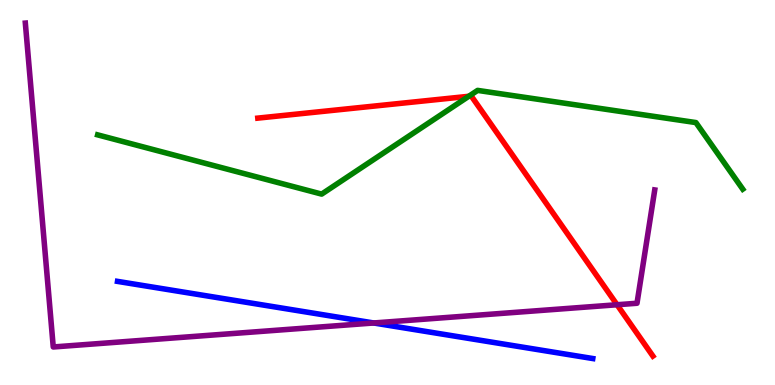[{'lines': ['blue', 'red'], 'intersections': []}, {'lines': ['green', 'red'], 'intersections': [{'x': 6.05, 'y': 7.5}]}, {'lines': ['purple', 'red'], 'intersections': [{'x': 7.96, 'y': 2.08}]}, {'lines': ['blue', 'green'], 'intersections': []}, {'lines': ['blue', 'purple'], 'intersections': [{'x': 4.82, 'y': 1.61}]}, {'lines': ['green', 'purple'], 'intersections': []}]